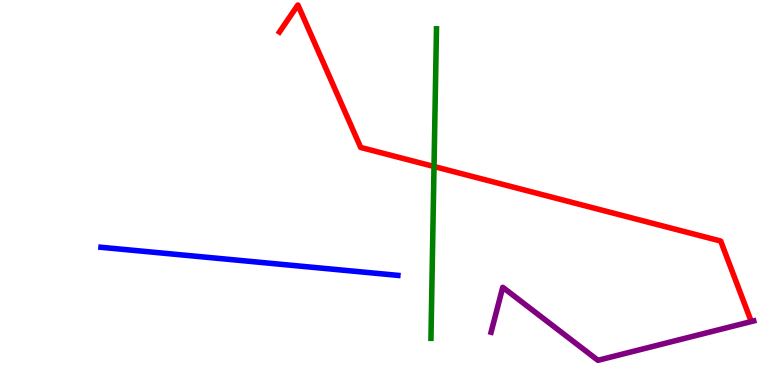[{'lines': ['blue', 'red'], 'intersections': []}, {'lines': ['green', 'red'], 'intersections': [{'x': 5.6, 'y': 5.68}]}, {'lines': ['purple', 'red'], 'intersections': []}, {'lines': ['blue', 'green'], 'intersections': []}, {'lines': ['blue', 'purple'], 'intersections': []}, {'lines': ['green', 'purple'], 'intersections': []}]